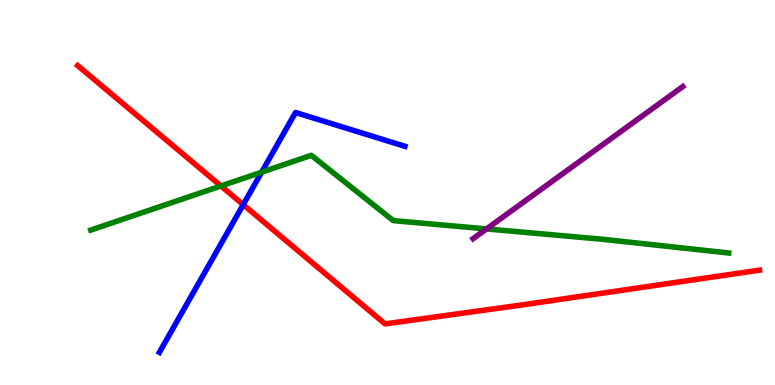[{'lines': ['blue', 'red'], 'intersections': [{'x': 3.14, 'y': 4.68}]}, {'lines': ['green', 'red'], 'intersections': [{'x': 2.85, 'y': 5.17}]}, {'lines': ['purple', 'red'], 'intersections': []}, {'lines': ['blue', 'green'], 'intersections': [{'x': 3.38, 'y': 5.53}]}, {'lines': ['blue', 'purple'], 'intersections': []}, {'lines': ['green', 'purple'], 'intersections': [{'x': 6.28, 'y': 4.05}]}]